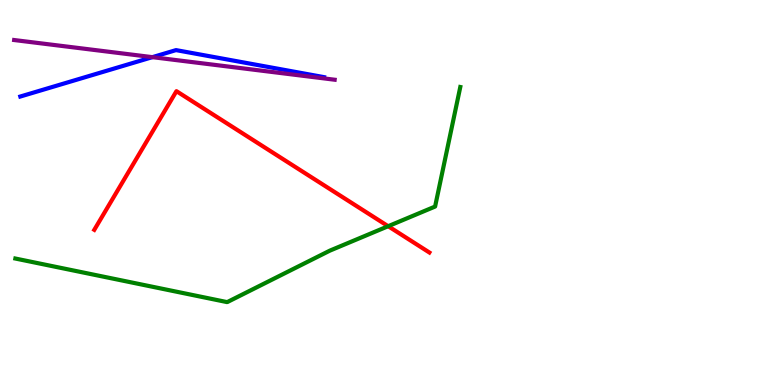[{'lines': ['blue', 'red'], 'intersections': []}, {'lines': ['green', 'red'], 'intersections': [{'x': 5.01, 'y': 4.12}]}, {'lines': ['purple', 'red'], 'intersections': []}, {'lines': ['blue', 'green'], 'intersections': []}, {'lines': ['blue', 'purple'], 'intersections': [{'x': 1.97, 'y': 8.52}]}, {'lines': ['green', 'purple'], 'intersections': []}]